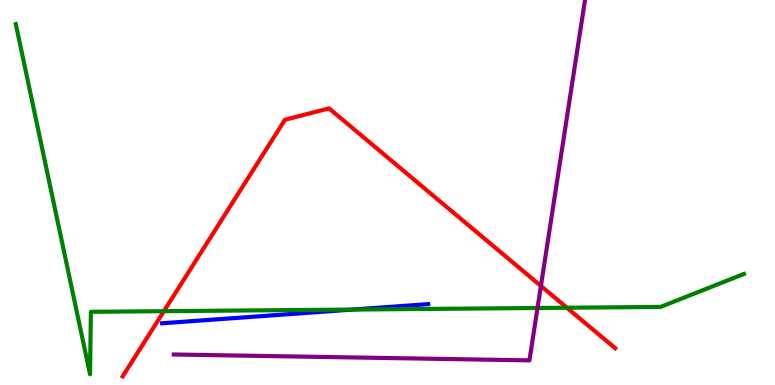[{'lines': ['blue', 'red'], 'intersections': []}, {'lines': ['green', 'red'], 'intersections': [{'x': 2.11, 'y': 1.92}, {'x': 7.31, 'y': 2.01}]}, {'lines': ['purple', 'red'], 'intersections': [{'x': 6.98, 'y': 2.57}]}, {'lines': ['blue', 'green'], 'intersections': [{'x': 4.55, 'y': 1.96}]}, {'lines': ['blue', 'purple'], 'intersections': []}, {'lines': ['green', 'purple'], 'intersections': [{'x': 6.94, 'y': 2.0}]}]